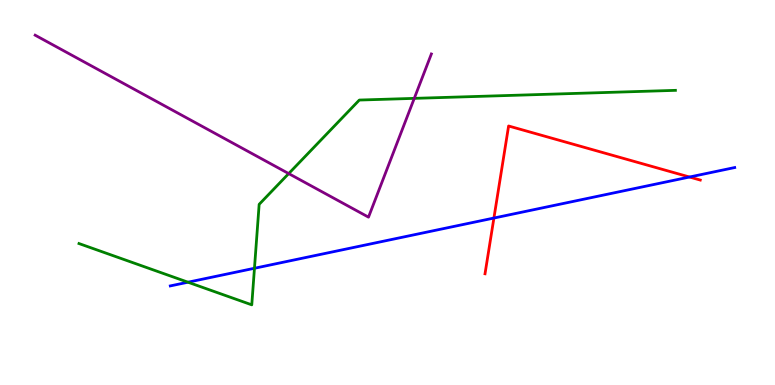[{'lines': ['blue', 'red'], 'intersections': [{'x': 6.37, 'y': 4.34}, {'x': 8.9, 'y': 5.4}]}, {'lines': ['green', 'red'], 'intersections': []}, {'lines': ['purple', 'red'], 'intersections': []}, {'lines': ['blue', 'green'], 'intersections': [{'x': 2.43, 'y': 2.67}, {'x': 3.28, 'y': 3.03}]}, {'lines': ['blue', 'purple'], 'intersections': []}, {'lines': ['green', 'purple'], 'intersections': [{'x': 3.73, 'y': 5.49}, {'x': 5.35, 'y': 7.45}]}]